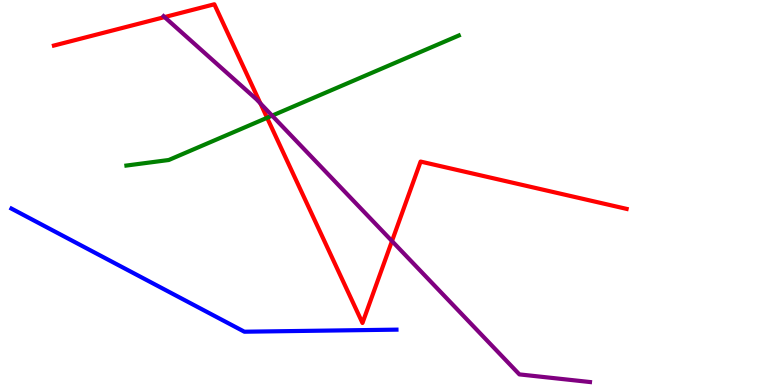[{'lines': ['blue', 'red'], 'intersections': []}, {'lines': ['green', 'red'], 'intersections': [{'x': 3.45, 'y': 6.94}]}, {'lines': ['purple', 'red'], 'intersections': [{'x': 2.12, 'y': 9.56}, {'x': 3.36, 'y': 7.31}, {'x': 5.06, 'y': 3.74}]}, {'lines': ['blue', 'green'], 'intersections': []}, {'lines': ['blue', 'purple'], 'intersections': []}, {'lines': ['green', 'purple'], 'intersections': [{'x': 3.51, 'y': 7.0}]}]